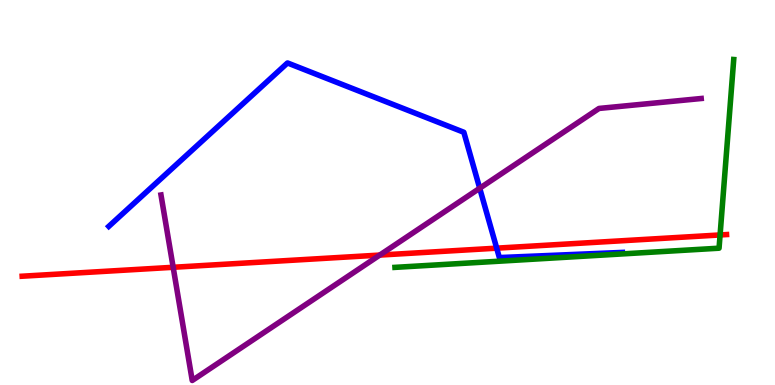[{'lines': ['blue', 'red'], 'intersections': [{'x': 6.41, 'y': 3.55}]}, {'lines': ['green', 'red'], 'intersections': [{'x': 9.29, 'y': 3.9}]}, {'lines': ['purple', 'red'], 'intersections': [{'x': 2.23, 'y': 3.06}, {'x': 4.9, 'y': 3.37}]}, {'lines': ['blue', 'green'], 'intersections': []}, {'lines': ['blue', 'purple'], 'intersections': [{'x': 6.19, 'y': 5.11}]}, {'lines': ['green', 'purple'], 'intersections': []}]